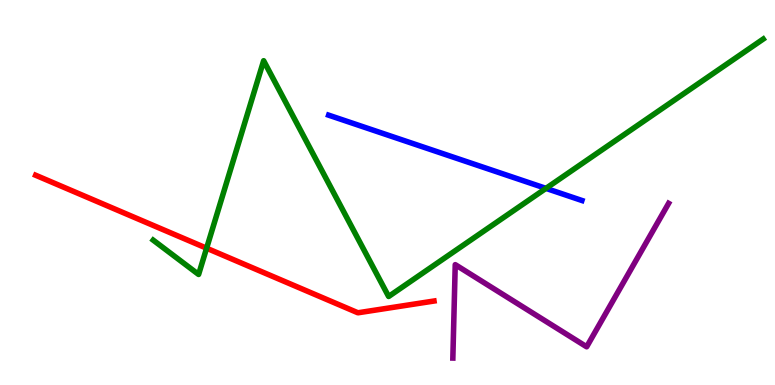[{'lines': ['blue', 'red'], 'intersections': []}, {'lines': ['green', 'red'], 'intersections': [{'x': 2.67, 'y': 3.55}]}, {'lines': ['purple', 'red'], 'intersections': []}, {'lines': ['blue', 'green'], 'intersections': [{'x': 7.04, 'y': 5.11}]}, {'lines': ['blue', 'purple'], 'intersections': []}, {'lines': ['green', 'purple'], 'intersections': []}]